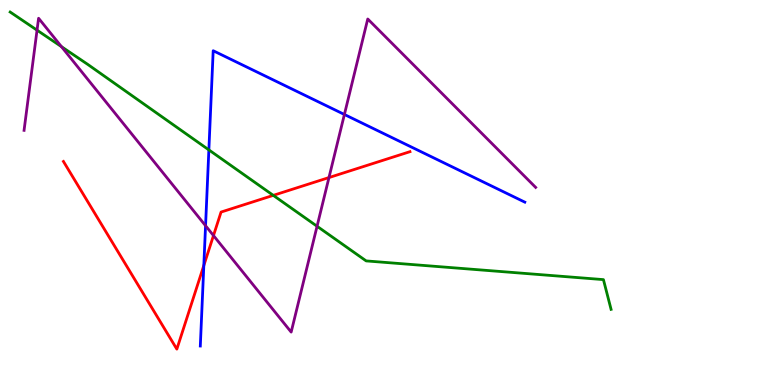[{'lines': ['blue', 'red'], 'intersections': [{'x': 2.63, 'y': 3.1}]}, {'lines': ['green', 'red'], 'intersections': [{'x': 3.53, 'y': 4.93}]}, {'lines': ['purple', 'red'], 'intersections': [{'x': 2.75, 'y': 3.88}, {'x': 4.24, 'y': 5.39}]}, {'lines': ['blue', 'green'], 'intersections': [{'x': 2.7, 'y': 6.11}]}, {'lines': ['blue', 'purple'], 'intersections': [{'x': 2.65, 'y': 4.14}, {'x': 4.44, 'y': 7.03}]}, {'lines': ['green', 'purple'], 'intersections': [{'x': 0.478, 'y': 9.22}, {'x': 0.793, 'y': 8.79}, {'x': 4.09, 'y': 4.12}]}]